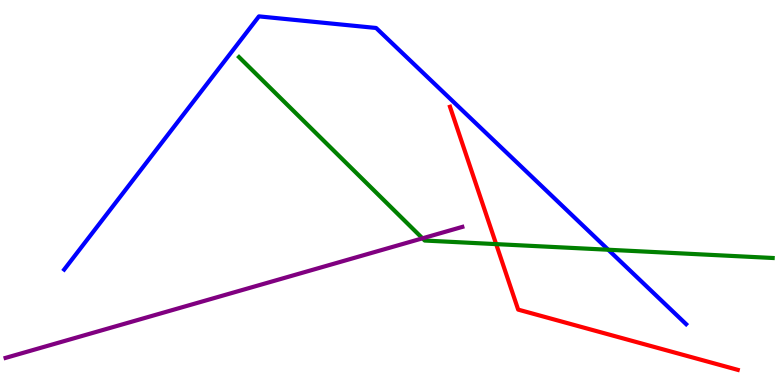[{'lines': ['blue', 'red'], 'intersections': []}, {'lines': ['green', 'red'], 'intersections': [{'x': 6.4, 'y': 3.66}]}, {'lines': ['purple', 'red'], 'intersections': []}, {'lines': ['blue', 'green'], 'intersections': [{'x': 7.85, 'y': 3.51}]}, {'lines': ['blue', 'purple'], 'intersections': []}, {'lines': ['green', 'purple'], 'intersections': [{'x': 5.45, 'y': 3.81}]}]